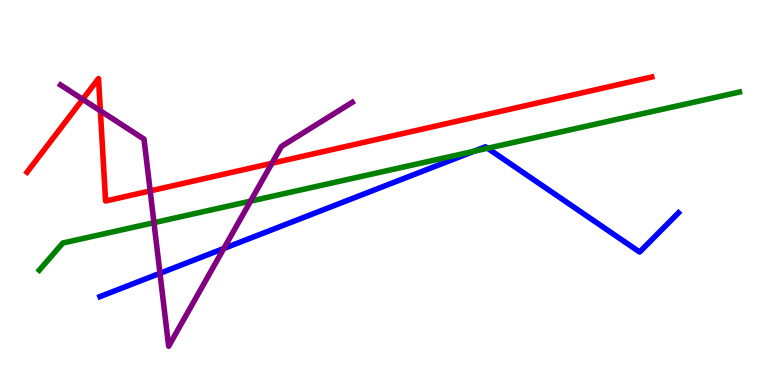[{'lines': ['blue', 'red'], 'intersections': []}, {'lines': ['green', 'red'], 'intersections': []}, {'lines': ['purple', 'red'], 'intersections': [{'x': 1.07, 'y': 7.42}, {'x': 1.3, 'y': 7.12}, {'x': 1.94, 'y': 5.04}, {'x': 3.51, 'y': 5.76}]}, {'lines': ['blue', 'green'], 'intersections': [{'x': 6.11, 'y': 6.07}, {'x': 6.29, 'y': 6.15}]}, {'lines': ['blue', 'purple'], 'intersections': [{'x': 2.06, 'y': 2.9}, {'x': 2.89, 'y': 3.55}]}, {'lines': ['green', 'purple'], 'intersections': [{'x': 1.99, 'y': 4.22}, {'x': 3.23, 'y': 4.78}]}]